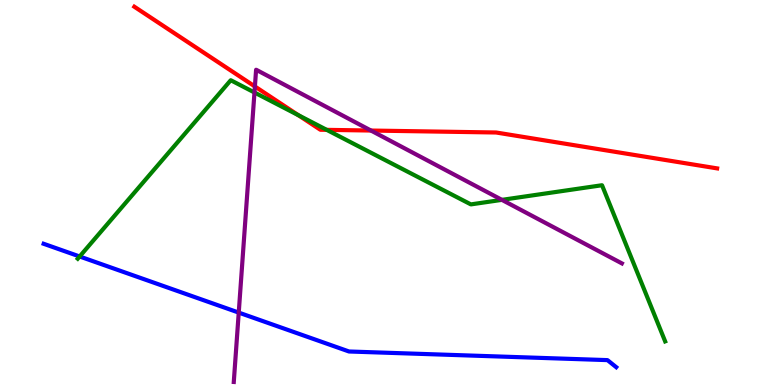[{'lines': ['blue', 'red'], 'intersections': []}, {'lines': ['green', 'red'], 'intersections': [{'x': 3.85, 'y': 7.01}, {'x': 4.22, 'y': 6.63}]}, {'lines': ['purple', 'red'], 'intersections': [{'x': 3.29, 'y': 7.75}, {'x': 4.79, 'y': 6.61}]}, {'lines': ['blue', 'green'], 'intersections': [{'x': 1.03, 'y': 3.34}]}, {'lines': ['blue', 'purple'], 'intersections': [{'x': 3.08, 'y': 1.88}]}, {'lines': ['green', 'purple'], 'intersections': [{'x': 3.28, 'y': 7.6}, {'x': 6.48, 'y': 4.81}]}]